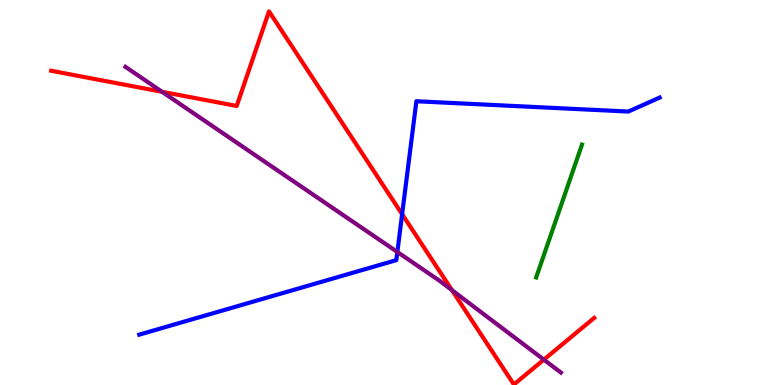[{'lines': ['blue', 'red'], 'intersections': [{'x': 5.19, 'y': 4.44}]}, {'lines': ['green', 'red'], 'intersections': []}, {'lines': ['purple', 'red'], 'intersections': [{'x': 2.09, 'y': 7.62}, {'x': 5.83, 'y': 2.46}, {'x': 7.02, 'y': 0.658}]}, {'lines': ['blue', 'green'], 'intersections': []}, {'lines': ['blue', 'purple'], 'intersections': [{'x': 5.13, 'y': 3.45}]}, {'lines': ['green', 'purple'], 'intersections': []}]